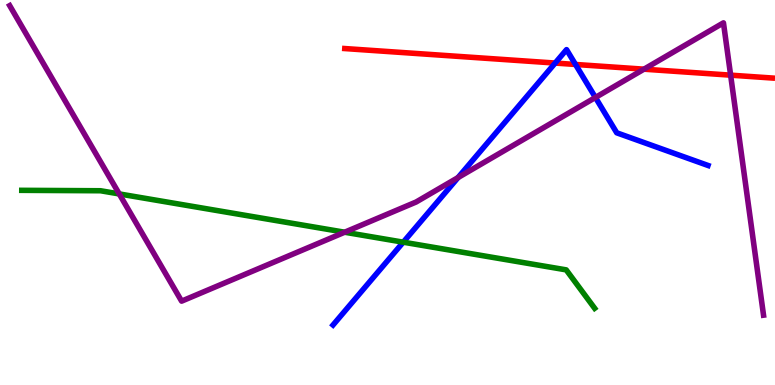[{'lines': ['blue', 'red'], 'intersections': [{'x': 7.16, 'y': 8.36}, {'x': 7.43, 'y': 8.33}]}, {'lines': ['green', 'red'], 'intersections': []}, {'lines': ['purple', 'red'], 'intersections': [{'x': 8.31, 'y': 8.2}, {'x': 9.43, 'y': 8.05}]}, {'lines': ['blue', 'green'], 'intersections': [{'x': 5.2, 'y': 3.71}]}, {'lines': ['blue', 'purple'], 'intersections': [{'x': 5.91, 'y': 5.39}, {'x': 7.68, 'y': 7.47}]}, {'lines': ['green', 'purple'], 'intersections': [{'x': 1.54, 'y': 4.96}, {'x': 4.45, 'y': 3.97}]}]